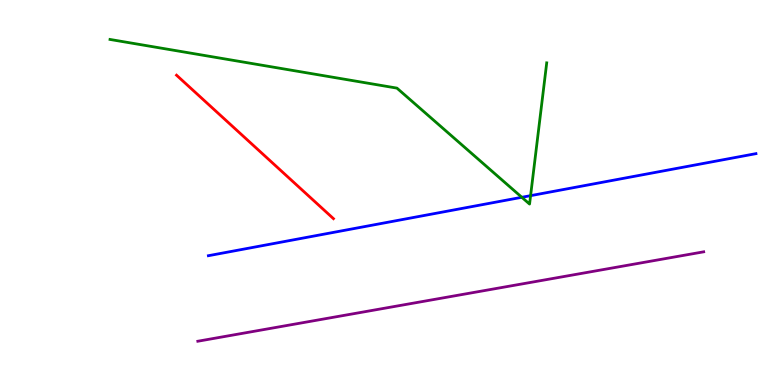[{'lines': ['blue', 'red'], 'intersections': []}, {'lines': ['green', 'red'], 'intersections': []}, {'lines': ['purple', 'red'], 'intersections': []}, {'lines': ['blue', 'green'], 'intersections': [{'x': 6.73, 'y': 4.88}, {'x': 6.85, 'y': 4.92}]}, {'lines': ['blue', 'purple'], 'intersections': []}, {'lines': ['green', 'purple'], 'intersections': []}]